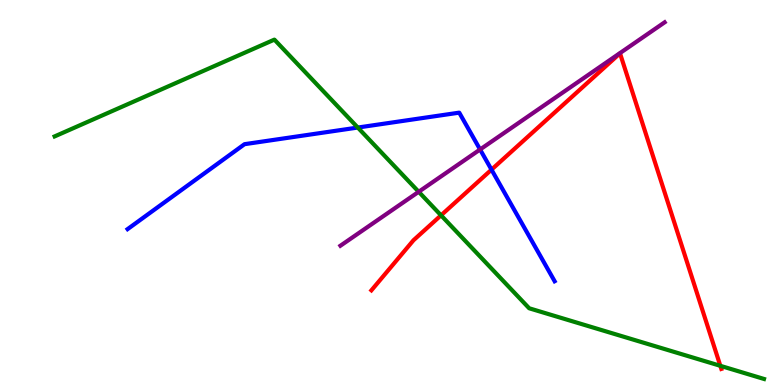[{'lines': ['blue', 'red'], 'intersections': [{'x': 6.34, 'y': 5.59}]}, {'lines': ['green', 'red'], 'intersections': [{'x': 5.69, 'y': 4.41}, {'x': 9.29, 'y': 0.498}]}, {'lines': ['purple', 'red'], 'intersections': []}, {'lines': ['blue', 'green'], 'intersections': [{'x': 4.62, 'y': 6.69}]}, {'lines': ['blue', 'purple'], 'intersections': [{'x': 6.19, 'y': 6.12}]}, {'lines': ['green', 'purple'], 'intersections': [{'x': 5.4, 'y': 5.02}]}]